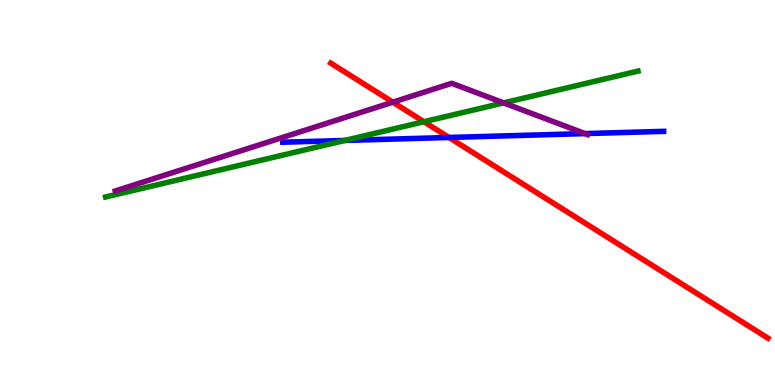[{'lines': ['blue', 'red'], 'intersections': [{'x': 5.79, 'y': 6.43}]}, {'lines': ['green', 'red'], 'intersections': [{'x': 5.47, 'y': 6.84}]}, {'lines': ['purple', 'red'], 'intersections': [{'x': 5.07, 'y': 7.35}]}, {'lines': ['blue', 'green'], 'intersections': [{'x': 4.45, 'y': 6.35}]}, {'lines': ['blue', 'purple'], 'intersections': [{'x': 7.55, 'y': 6.53}]}, {'lines': ['green', 'purple'], 'intersections': [{'x': 6.5, 'y': 7.33}]}]